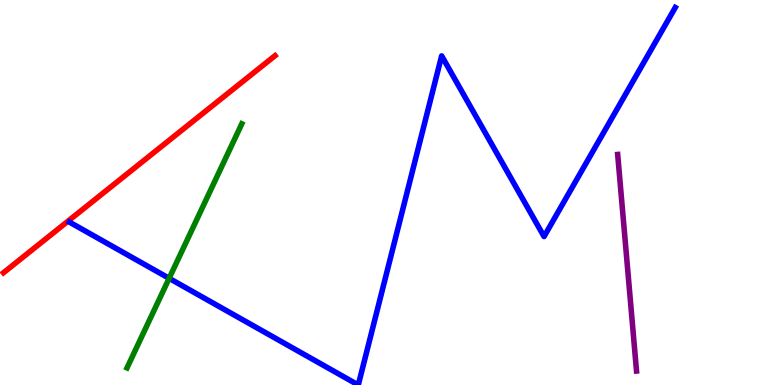[{'lines': ['blue', 'red'], 'intersections': []}, {'lines': ['green', 'red'], 'intersections': []}, {'lines': ['purple', 'red'], 'intersections': []}, {'lines': ['blue', 'green'], 'intersections': [{'x': 2.18, 'y': 2.77}]}, {'lines': ['blue', 'purple'], 'intersections': []}, {'lines': ['green', 'purple'], 'intersections': []}]